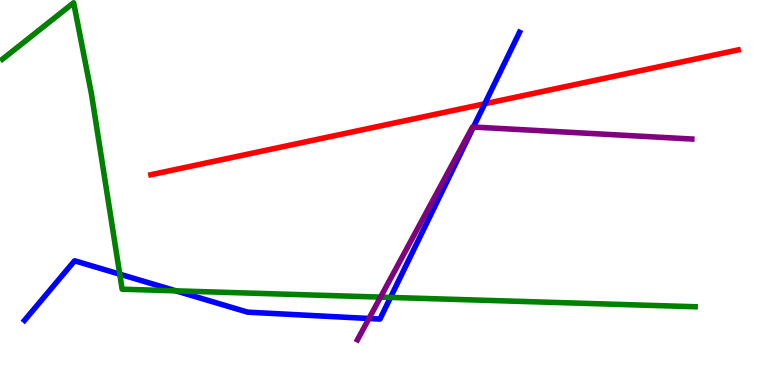[{'lines': ['blue', 'red'], 'intersections': [{'x': 6.25, 'y': 7.3}]}, {'lines': ['green', 'red'], 'intersections': []}, {'lines': ['purple', 'red'], 'intersections': []}, {'lines': ['blue', 'green'], 'intersections': [{'x': 1.55, 'y': 2.88}, {'x': 2.27, 'y': 2.45}, {'x': 5.04, 'y': 2.27}]}, {'lines': ['blue', 'purple'], 'intersections': [{'x': 4.76, 'y': 1.73}, {'x': 6.11, 'y': 6.7}]}, {'lines': ['green', 'purple'], 'intersections': [{'x': 4.91, 'y': 2.28}]}]